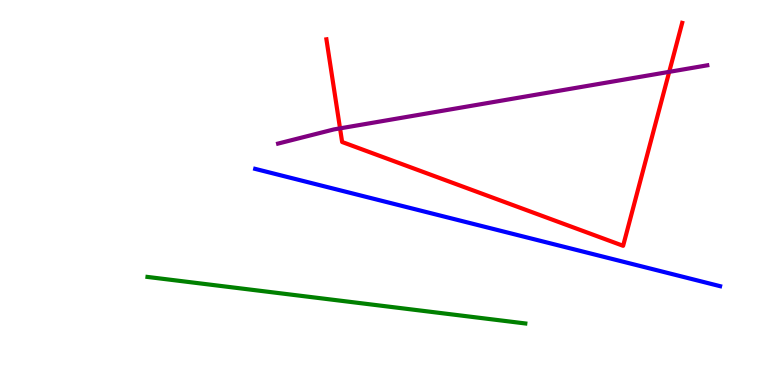[{'lines': ['blue', 'red'], 'intersections': []}, {'lines': ['green', 'red'], 'intersections': []}, {'lines': ['purple', 'red'], 'intersections': [{'x': 4.39, 'y': 6.67}, {'x': 8.63, 'y': 8.13}]}, {'lines': ['blue', 'green'], 'intersections': []}, {'lines': ['blue', 'purple'], 'intersections': []}, {'lines': ['green', 'purple'], 'intersections': []}]